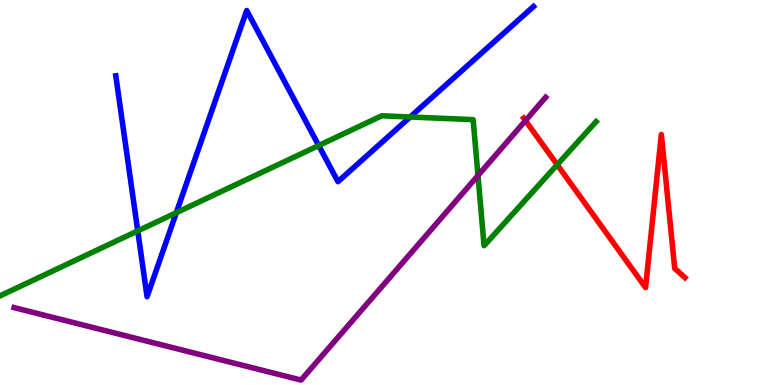[{'lines': ['blue', 'red'], 'intersections': []}, {'lines': ['green', 'red'], 'intersections': [{'x': 7.19, 'y': 5.72}]}, {'lines': ['purple', 'red'], 'intersections': [{'x': 6.78, 'y': 6.87}]}, {'lines': ['blue', 'green'], 'intersections': [{'x': 1.78, 'y': 4.0}, {'x': 2.28, 'y': 4.48}, {'x': 4.11, 'y': 6.22}, {'x': 5.29, 'y': 6.96}]}, {'lines': ['blue', 'purple'], 'intersections': []}, {'lines': ['green', 'purple'], 'intersections': [{'x': 6.17, 'y': 5.44}]}]